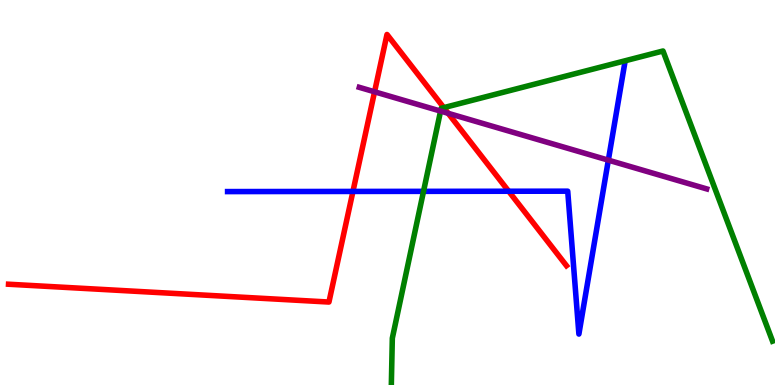[{'lines': ['blue', 'red'], 'intersections': [{'x': 4.55, 'y': 5.03}, {'x': 6.56, 'y': 5.03}]}, {'lines': ['green', 'red'], 'intersections': [{'x': 5.73, 'y': 7.2}]}, {'lines': ['purple', 'red'], 'intersections': [{'x': 4.83, 'y': 7.62}, {'x': 5.78, 'y': 7.06}]}, {'lines': ['blue', 'green'], 'intersections': [{'x': 5.46, 'y': 5.03}]}, {'lines': ['blue', 'purple'], 'intersections': [{'x': 7.85, 'y': 5.84}]}, {'lines': ['green', 'purple'], 'intersections': [{'x': 5.68, 'y': 7.11}]}]